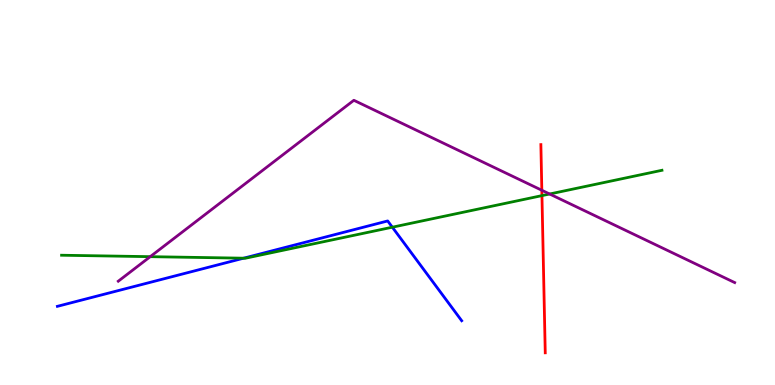[{'lines': ['blue', 'red'], 'intersections': []}, {'lines': ['green', 'red'], 'intersections': [{'x': 6.99, 'y': 4.92}]}, {'lines': ['purple', 'red'], 'intersections': [{'x': 6.99, 'y': 5.06}]}, {'lines': ['blue', 'green'], 'intersections': [{'x': 3.14, 'y': 3.29}, {'x': 5.06, 'y': 4.1}]}, {'lines': ['blue', 'purple'], 'intersections': []}, {'lines': ['green', 'purple'], 'intersections': [{'x': 1.94, 'y': 3.33}, {'x': 7.09, 'y': 4.96}]}]